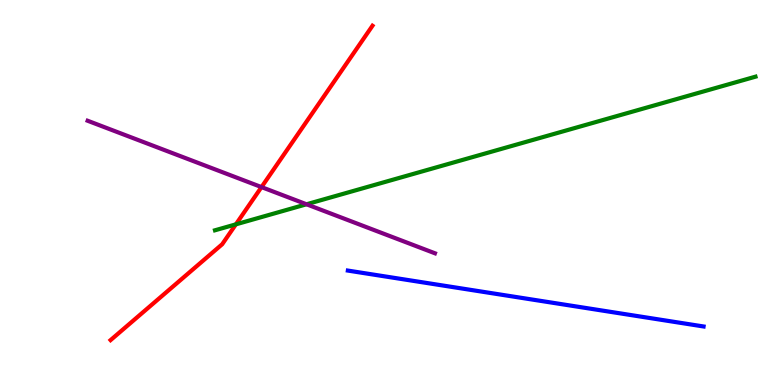[{'lines': ['blue', 'red'], 'intersections': []}, {'lines': ['green', 'red'], 'intersections': [{'x': 3.04, 'y': 4.17}]}, {'lines': ['purple', 'red'], 'intersections': [{'x': 3.37, 'y': 5.14}]}, {'lines': ['blue', 'green'], 'intersections': []}, {'lines': ['blue', 'purple'], 'intersections': []}, {'lines': ['green', 'purple'], 'intersections': [{'x': 3.96, 'y': 4.69}]}]